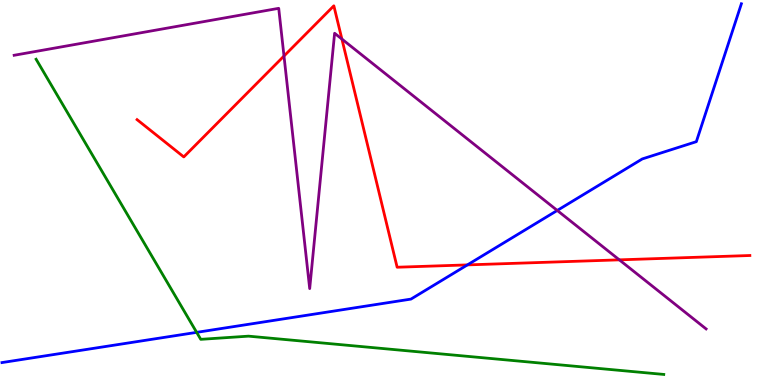[{'lines': ['blue', 'red'], 'intersections': [{'x': 6.03, 'y': 3.12}]}, {'lines': ['green', 'red'], 'intersections': []}, {'lines': ['purple', 'red'], 'intersections': [{'x': 3.66, 'y': 8.54}, {'x': 4.41, 'y': 8.99}, {'x': 7.99, 'y': 3.25}]}, {'lines': ['blue', 'green'], 'intersections': [{'x': 2.54, 'y': 1.37}]}, {'lines': ['blue', 'purple'], 'intersections': [{'x': 7.19, 'y': 4.53}]}, {'lines': ['green', 'purple'], 'intersections': []}]